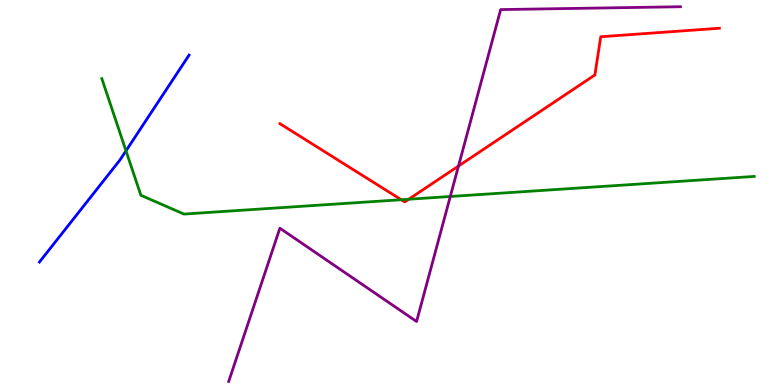[{'lines': ['blue', 'red'], 'intersections': []}, {'lines': ['green', 'red'], 'intersections': [{'x': 5.18, 'y': 4.81}, {'x': 5.27, 'y': 4.83}]}, {'lines': ['purple', 'red'], 'intersections': [{'x': 5.92, 'y': 5.69}]}, {'lines': ['blue', 'green'], 'intersections': [{'x': 1.63, 'y': 6.08}]}, {'lines': ['blue', 'purple'], 'intersections': []}, {'lines': ['green', 'purple'], 'intersections': [{'x': 5.81, 'y': 4.9}]}]